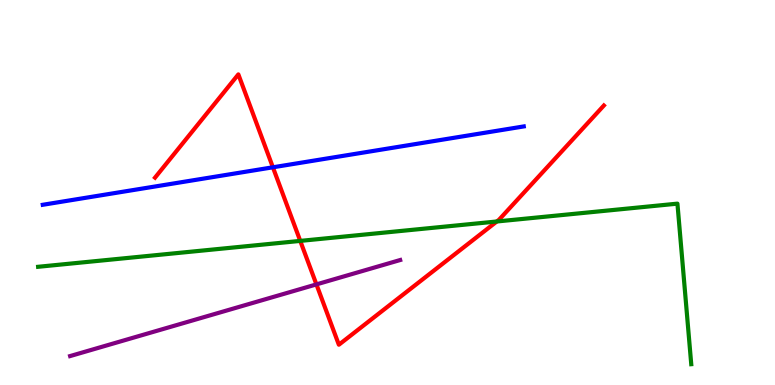[{'lines': ['blue', 'red'], 'intersections': [{'x': 3.52, 'y': 5.65}]}, {'lines': ['green', 'red'], 'intersections': [{'x': 3.87, 'y': 3.74}, {'x': 6.41, 'y': 4.25}]}, {'lines': ['purple', 'red'], 'intersections': [{'x': 4.08, 'y': 2.61}]}, {'lines': ['blue', 'green'], 'intersections': []}, {'lines': ['blue', 'purple'], 'intersections': []}, {'lines': ['green', 'purple'], 'intersections': []}]